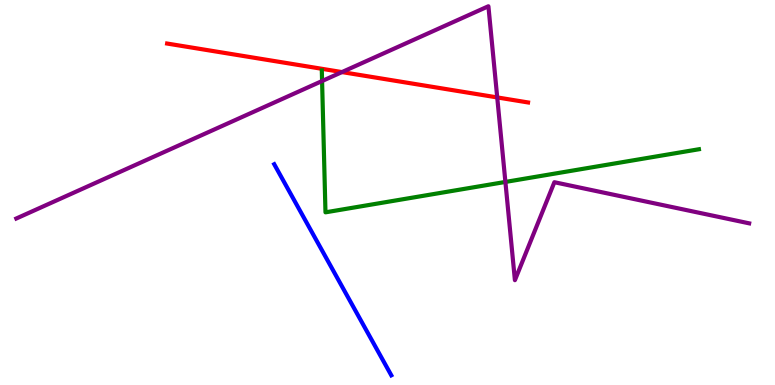[{'lines': ['blue', 'red'], 'intersections': []}, {'lines': ['green', 'red'], 'intersections': []}, {'lines': ['purple', 'red'], 'intersections': [{'x': 4.41, 'y': 8.13}, {'x': 6.42, 'y': 7.47}]}, {'lines': ['blue', 'green'], 'intersections': []}, {'lines': ['blue', 'purple'], 'intersections': []}, {'lines': ['green', 'purple'], 'intersections': [{'x': 4.16, 'y': 7.9}, {'x': 6.52, 'y': 5.27}]}]